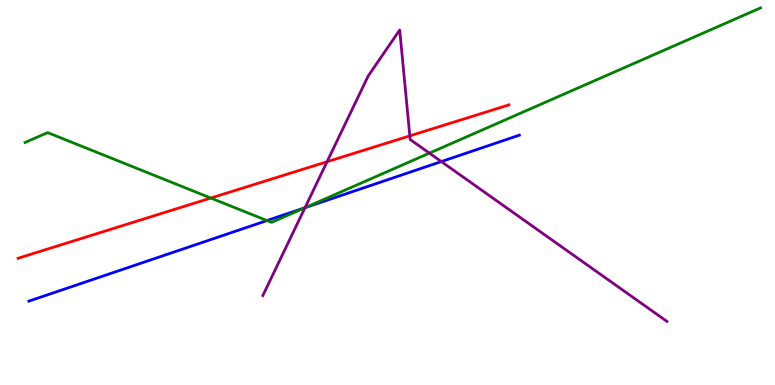[{'lines': ['blue', 'red'], 'intersections': []}, {'lines': ['green', 'red'], 'intersections': [{'x': 2.72, 'y': 4.86}]}, {'lines': ['purple', 'red'], 'intersections': [{'x': 4.22, 'y': 5.8}, {'x': 5.29, 'y': 6.47}]}, {'lines': ['blue', 'green'], 'intersections': [{'x': 3.44, 'y': 4.27}, {'x': 3.93, 'y': 4.6}]}, {'lines': ['blue', 'purple'], 'intersections': [{'x': 3.94, 'y': 4.6}, {'x': 5.69, 'y': 5.8}]}, {'lines': ['green', 'purple'], 'intersections': [{'x': 3.94, 'y': 4.61}, {'x': 5.54, 'y': 6.02}]}]